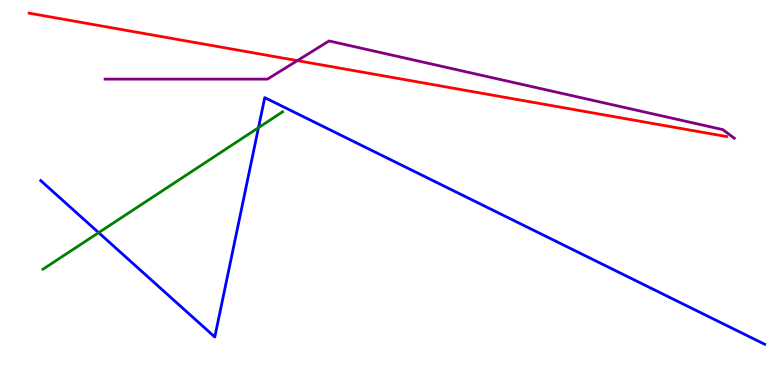[{'lines': ['blue', 'red'], 'intersections': []}, {'lines': ['green', 'red'], 'intersections': []}, {'lines': ['purple', 'red'], 'intersections': [{'x': 3.84, 'y': 8.43}]}, {'lines': ['blue', 'green'], 'intersections': [{'x': 1.27, 'y': 3.96}, {'x': 3.34, 'y': 6.68}]}, {'lines': ['blue', 'purple'], 'intersections': []}, {'lines': ['green', 'purple'], 'intersections': []}]